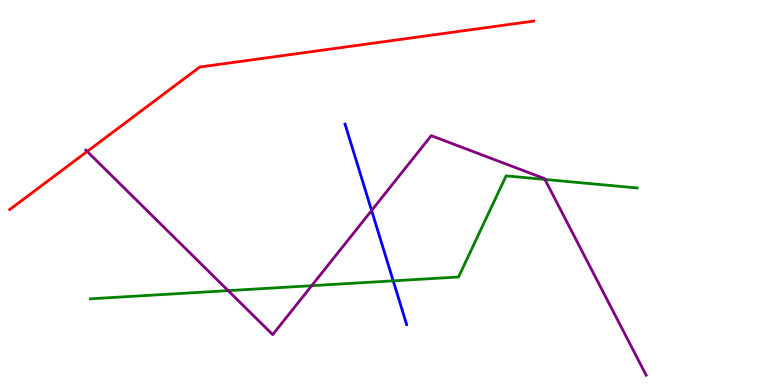[{'lines': ['blue', 'red'], 'intersections': []}, {'lines': ['green', 'red'], 'intersections': []}, {'lines': ['purple', 'red'], 'intersections': [{'x': 1.13, 'y': 6.07}]}, {'lines': ['blue', 'green'], 'intersections': [{'x': 5.07, 'y': 2.71}]}, {'lines': ['blue', 'purple'], 'intersections': [{'x': 4.79, 'y': 4.53}]}, {'lines': ['green', 'purple'], 'intersections': [{'x': 2.94, 'y': 2.45}, {'x': 4.02, 'y': 2.58}, {'x': 7.03, 'y': 5.34}]}]